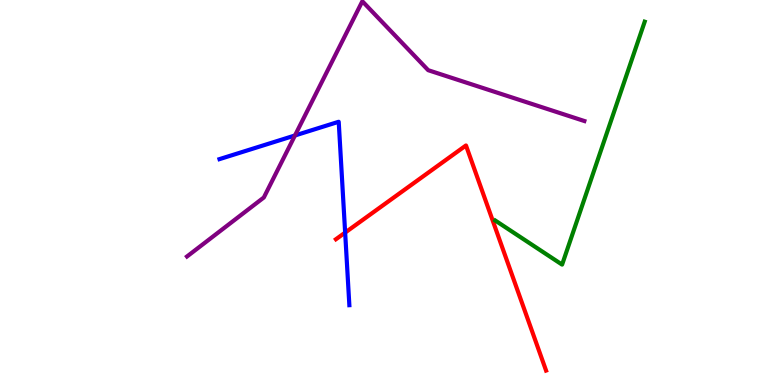[{'lines': ['blue', 'red'], 'intersections': [{'x': 4.45, 'y': 3.96}]}, {'lines': ['green', 'red'], 'intersections': []}, {'lines': ['purple', 'red'], 'intersections': []}, {'lines': ['blue', 'green'], 'intersections': []}, {'lines': ['blue', 'purple'], 'intersections': [{'x': 3.81, 'y': 6.48}]}, {'lines': ['green', 'purple'], 'intersections': []}]